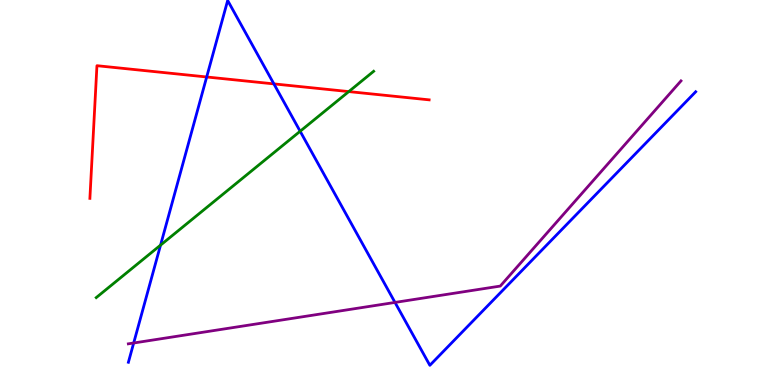[{'lines': ['blue', 'red'], 'intersections': [{'x': 2.67, 'y': 8.0}, {'x': 3.53, 'y': 7.82}]}, {'lines': ['green', 'red'], 'intersections': [{'x': 4.5, 'y': 7.62}]}, {'lines': ['purple', 'red'], 'intersections': []}, {'lines': ['blue', 'green'], 'intersections': [{'x': 2.07, 'y': 3.63}, {'x': 3.87, 'y': 6.59}]}, {'lines': ['blue', 'purple'], 'intersections': [{'x': 1.73, 'y': 1.09}, {'x': 5.1, 'y': 2.14}]}, {'lines': ['green', 'purple'], 'intersections': []}]